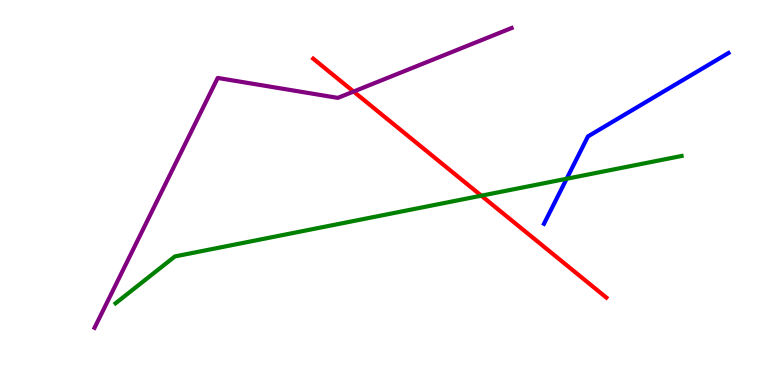[{'lines': ['blue', 'red'], 'intersections': []}, {'lines': ['green', 'red'], 'intersections': [{'x': 6.21, 'y': 4.92}]}, {'lines': ['purple', 'red'], 'intersections': [{'x': 4.56, 'y': 7.62}]}, {'lines': ['blue', 'green'], 'intersections': [{'x': 7.31, 'y': 5.36}]}, {'lines': ['blue', 'purple'], 'intersections': []}, {'lines': ['green', 'purple'], 'intersections': []}]